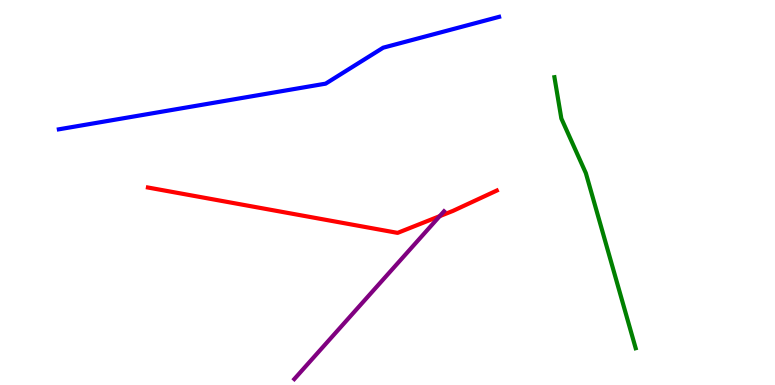[{'lines': ['blue', 'red'], 'intersections': []}, {'lines': ['green', 'red'], 'intersections': []}, {'lines': ['purple', 'red'], 'intersections': [{'x': 5.67, 'y': 4.39}]}, {'lines': ['blue', 'green'], 'intersections': []}, {'lines': ['blue', 'purple'], 'intersections': []}, {'lines': ['green', 'purple'], 'intersections': []}]